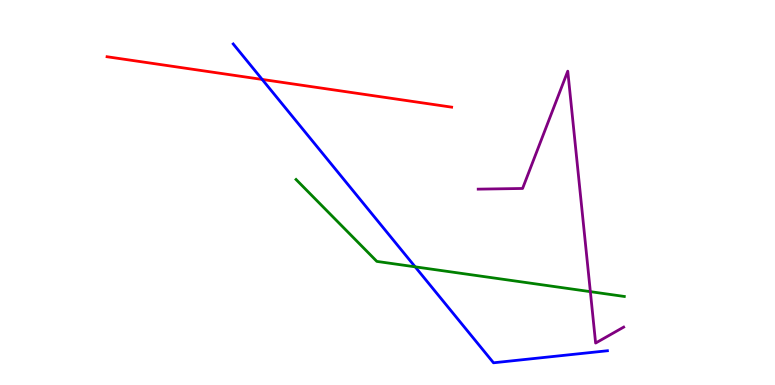[{'lines': ['blue', 'red'], 'intersections': [{'x': 3.38, 'y': 7.94}]}, {'lines': ['green', 'red'], 'intersections': []}, {'lines': ['purple', 'red'], 'intersections': []}, {'lines': ['blue', 'green'], 'intersections': [{'x': 5.36, 'y': 3.07}]}, {'lines': ['blue', 'purple'], 'intersections': []}, {'lines': ['green', 'purple'], 'intersections': [{'x': 7.62, 'y': 2.42}]}]